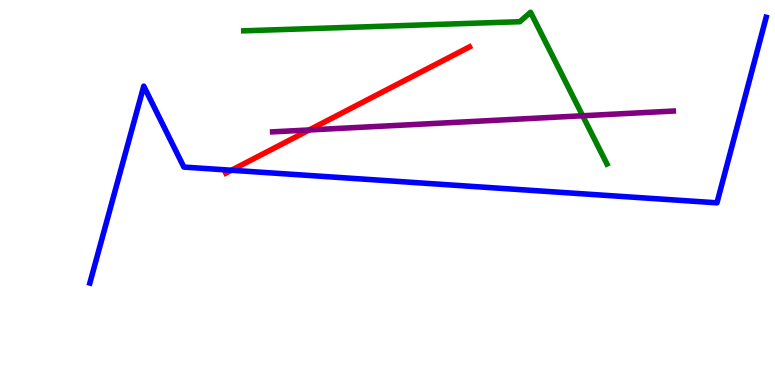[{'lines': ['blue', 'red'], 'intersections': [{'x': 2.99, 'y': 5.58}]}, {'lines': ['green', 'red'], 'intersections': []}, {'lines': ['purple', 'red'], 'intersections': [{'x': 3.99, 'y': 6.62}]}, {'lines': ['blue', 'green'], 'intersections': []}, {'lines': ['blue', 'purple'], 'intersections': []}, {'lines': ['green', 'purple'], 'intersections': [{'x': 7.52, 'y': 6.99}]}]